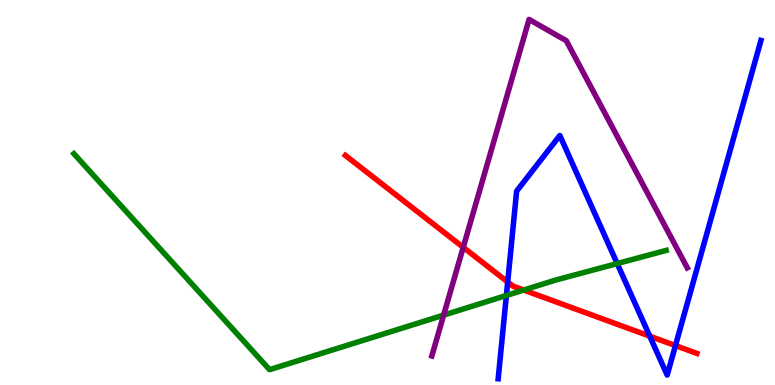[{'lines': ['blue', 'red'], 'intersections': [{'x': 6.55, 'y': 2.68}, {'x': 8.38, 'y': 1.27}, {'x': 8.72, 'y': 1.02}]}, {'lines': ['green', 'red'], 'intersections': [{'x': 6.76, 'y': 2.47}]}, {'lines': ['purple', 'red'], 'intersections': [{'x': 5.98, 'y': 3.58}]}, {'lines': ['blue', 'green'], 'intersections': [{'x': 6.53, 'y': 2.33}, {'x': 7.96, 'y': 3.15}]}, {'lines': ['blue', 'purple'], 'intersections': []}, {'lines': ['green', 'purple'], 'intersections': [{'x': 5.72, 'y': 1.82}]}]